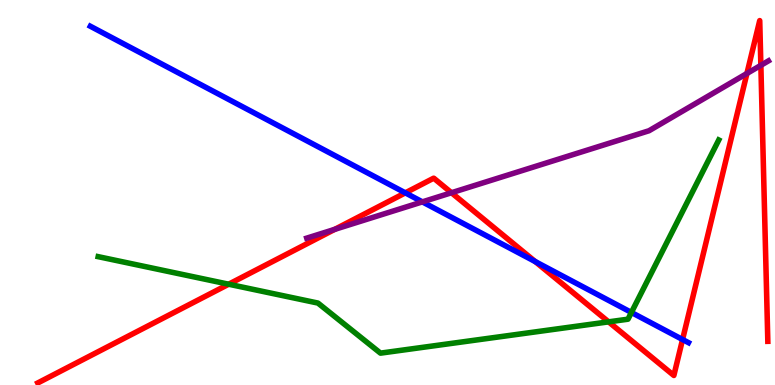[{'lines': ['blue', 'red'], 'intersections': [{'x': 5.23, 'y': 4.99}, {'x': 6.91, 'y': 3.21}, {'x': 8.81, 'y': 1.18}]}, {'lines': ['green', 'red'], 'intersections': [{'x': 2.95, 'y': 2.62}, {'x': 7.85, 'y': 1.64}]}, {'lines': ['purple', 'red'], 'intersections': [{'x': 4.32, 'y': 4.04}, {'x': 5.83, 'y': 4.99}, {'x': 9.64, 'y': 8.09}, {'x': 9.82, 'y': 8.3}]}, {'lines': ['blue', 'green'], 'intersections': [{'x': 8.15, 'y': 1.88}]}, {'lines': ['blue', 'purple'], 'intersections': [{'x': 5.45, 'y': 4.76}]}, {'lines': ['green', 'purple'], 'intersections': []}]